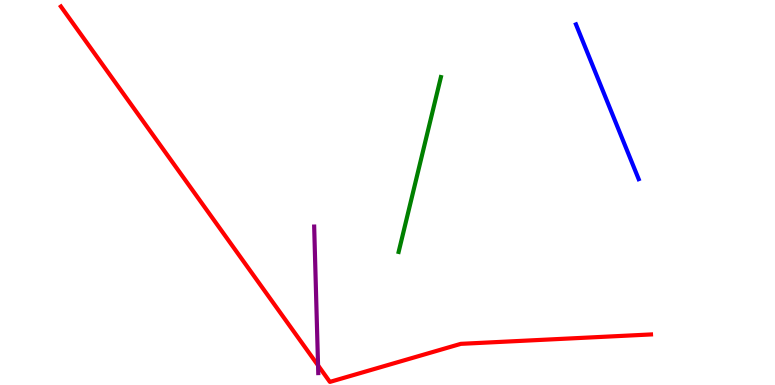[{'lines': ['blue', 'red'], 'intersections': []}, {'lines': ['green', 'red'], 'intersections': []}, {'lines': ['purple', 'red'], 'intersections': [{'x': 4.1, 'y': 0.509}]}, {'lines': ['blue', 'green'], 'intersections': []}, {'lines': ['blue', 'purple'], 'intersections': []}, {'lines': ['green', 'purple'], 'intersections': []}]